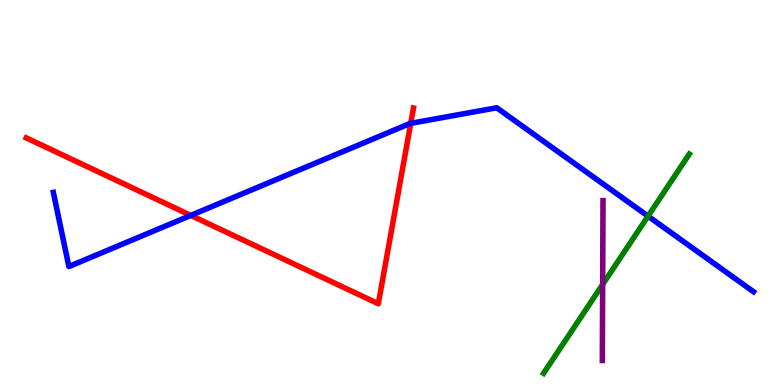[{'lines': ['blue', 'red'], 'intersections': [{'x': 2.46, 'y': 4.41}, {'x': 5.3, 'y': 6.8}]}, {'lines': ['green', 'red'], 'intersections': []}, {'lines': ['purple', 'red'], 'intersections': []}, {'lines': ['blue', 'green'], 'intersections': [{'x': 8.36, 'y': 4.39}]}, {'lines': ['blue', 'purple'], 'intersections': []}, {'lines': ['green', 'purple'], 'intersections': [{'x': 7.78, 'y': 2.61}]}]